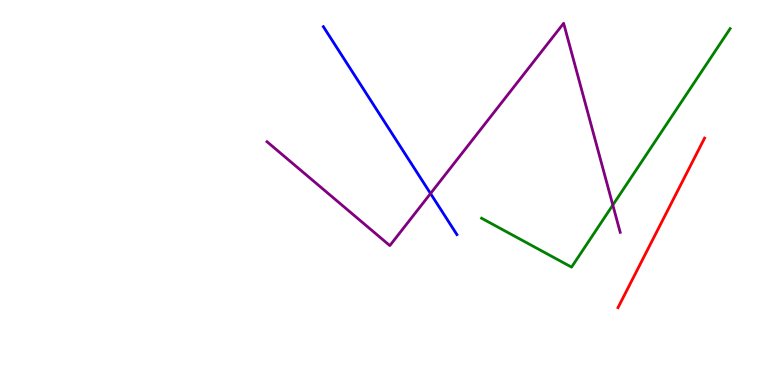[{'lines': ['blue', 'red'], 'intersections': []}, {'lines': ['green', 'red'], 'intersections': []}, {'lines': ['purple', 'red'], 'intersections': []}, {'lines': ['blue', 'green'], 'intersections': []}, {'lines': ['blue', 'purple'], 'intersections': [{'x': 5.56, 'y': 4.97}]}, {'lines': ['green', 'purple'], 'intersections': [{'x': 7.91, 'y': 4.67}]}]